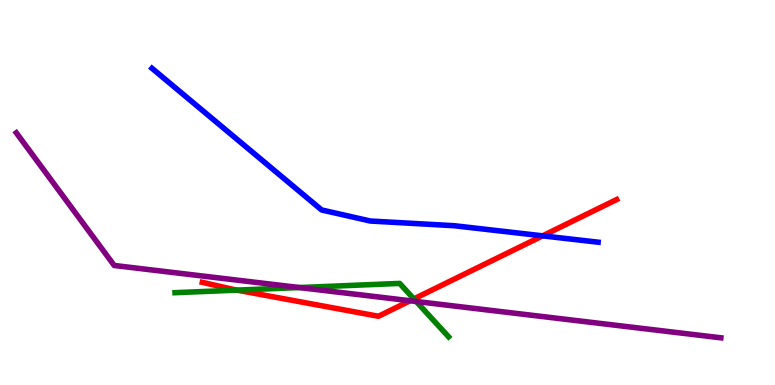[{'lines': ['blue', 'red'], 'intersections': [{'x': 7.0, 'y': 3.87}]}, {'lines': ['green', 'red'], 'intersections': [{'x': 3.06, 'y': 2.46}, {'x': 5.34, 'y': 2.24}]}, {'lines': ['purple', 'red'], 'intersections': [{'x': 5.29, 'y': 2.19}]}, {'lines': ['blue', 'green'], 'intersections': []}, {'lines': ['blue', 'purple'], 'intersections': []}, {'lines': ['green', 'purple'], 'intersections': [{'x': 3.86, 'y': 2.53}, {'x': 5.37, 'y': 2.17}]}]